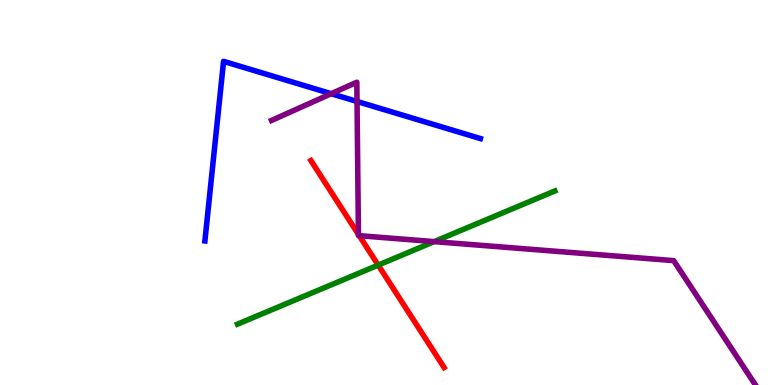[{'lines': ['blue', 'red'], 'intersections': []}, {'lines': ['green', 'red'], 'intersections': [{'x': 4.88, 'y': 3.11}]}, {'lines': ['purple', 'red'], 'intersections': [{'x': 4.62, 'y': 3.91}, {'x': 4.64, 'y': 3.88}]}, {'lines': ['blue', 'green'], 'intersections': []}, {'lines': ['blue', 'purple'], 'intersections': [{'x': 4.27, 'y': 7.57}, {'x': 4.61, 'y': 7.36}]}, {'lines': ['green', 'purple'], 'intersections': [{'x': 5.6, 'y': 3.72}]}]